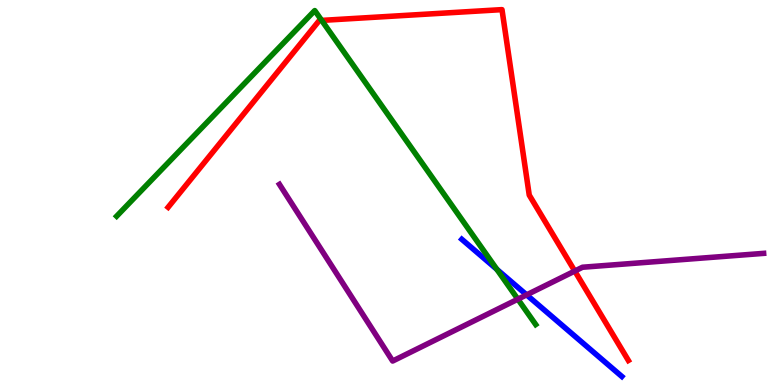[{'lines': ['blue', 'red'], 'intersections': []}, {'lines': ['green', 'red'], 'intersections': [{'x': 4.15, 'y': 9.47}]}, {'lines': ['purple', 'red'], 'intersections': [{'x': 7.42, 'y': 2.96}]}, {'lines': ['blue', 'green'], 'intersections': [{'x': 6.41, 'y': 3.0}]}, {'lines': ['blue', 'purple'], 'intersections': [{'x': 6.8, 'y': 2.34}]}, {'lines': ['green', 'purple'], 'intersections': [{'x': 6.68, 'y': 2.23}]}]